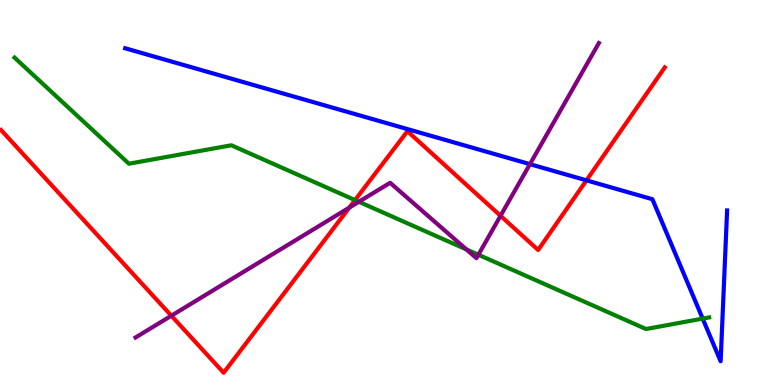[{'lines': ['blue', 'red'], 'intersections': [{'x': 7.57, 'y': 5.32}]}, {'lines': ['green', 'red'], 'intersections': [{'x': 4.58, 'y': 4.8}]}, {'lines': ['purple', 'red'], 'intersections': [{'x': 2.21, 'y': 1.8}, {'x': 4.51, 'y': 4.61}, {'x': 6.46, 'y': 4.39}]}, {'lines': ['blue', 'green'], 'intersections': [{'x': 9.07, 'y': 1.72}]}, {'lines': ['blue', 'purple'], 'intersections': [{'x': 6.84, 'y': 5.74}]}, {'lines': ['green', 'purple'], 'intersections': [{'x': 4.63, 'y': 4.76}, {'x': 6.02, 'y': 3.52}, {'x': 6.17, 'y': 3.38}]}]